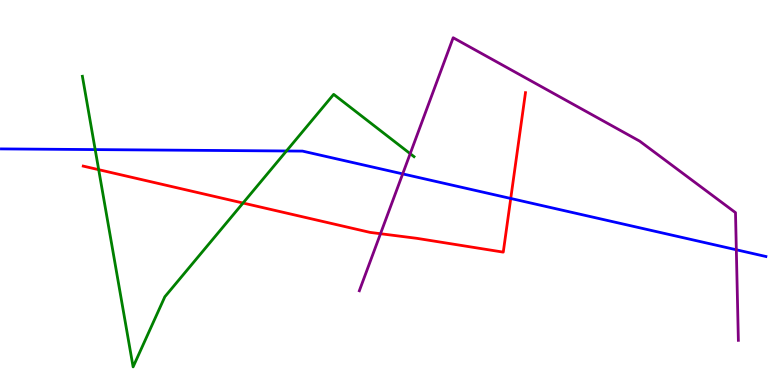[{'lines': ['blue', 'red'], 'intersections': [{'x': 6.59, 'y': 4.85}]}, {'lines': ['green', 'red'], 'intersections': [{'x': 1.27, 'y': 5.59}, {'x': 3.14, 'y': 4.73}]}, {'lines': ['purple', 'red'], 'intersections': [{'x': 4.91, 'y': 3.93}]}, {'lines': ['blue', 'green'], 'intersections': [{'x': 1.23, 'y': 6.11}, {'x': 3.7, 'y': 6.08}]}, {'lines': ['blue', 'purple'], 'intersections': [{'x': 5.2, 'y': 5.48}, {'x': 9.5, 'y': 3.51}]}, {'lines': ['green', 'purple'], 'intersections': [{'x': 5.29, 'y': 6.01}]}]